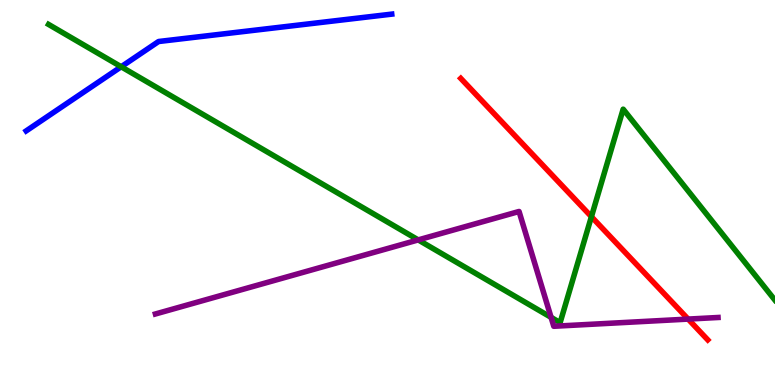[{'lines': ['blue', 'red'], 'intersections': []}, {'lines': ['green', 'red'], 'intersections': [{'x': 7.63, 'y': 4.37}]}, {'lines': ['purple', 'red'], 'intersections': [{'x': 8.88, 'y': 1.71}]}, {'lines': ['blue', 'green'], 'intersections': [{'x': 1.56, 'y': 8.27}]}, {'lines': ['blue', 'purple'], 'intersections': []}, {'lines': ['green', 'purple'], 'intersections': [{'x': 5.4, 'y': 3.77}, {'x': 7.11, 'y': 1.76}]}]